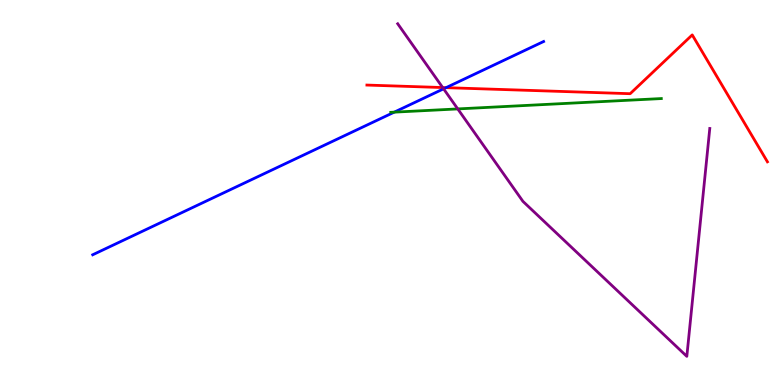[{'lines': ['blue', 'red'], 'intersections': [{'x': 5.76, 'y': 7.72}]}, {'lines': ['green', 'red'], 'intersections': []}, {'lines': ['purple', 'red'], 'intersections': [{'x': 5.71, 'y': 7.73}]}, {'lines': ['blue', 'green'], 'intersections': [{'x': 5.09, 'y': 7.09}]}, {'lines': ['blue', 'purple'], 'intersections': [{'x': 5.72, 'y': 7.69}]}, {'lines': ['green', 'purple'], 'intersections': [{'x': 5.91, 'y': 7.17}]}]